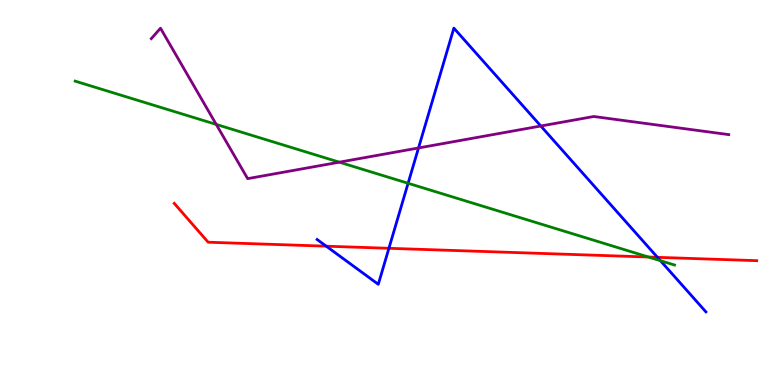[{'lines': ['blue', 'red'], 'intersections': [{'x': 4.21, 'y': 3.61}, {'x': 5.02, 'y': 3.55}, {'x': 8.48, 'y': 3.32}]}, {'lines': ['green', 'red'], 'intersections': [{'x': 8.37, 'y': 3.32}]}, {'lines': ['purple', 'red'], 'intersections': []}, {'lines': ['blue', 'green'], 'intersections': [{'x': 5.27, 'y': 5.24}, {'x': 8.52, 'y': 3.23}]}, {'lines': ['blue', 'purple'], 'intersections': [{'x': 5.4, 'y': 6.16}, {'x': 6.98, 'y': 6.73}]}, {'lines': ['green', 'purple'], 'intersections': [{'x': 2.79, 'y': 6.77}, {'x': 4.38, 'y': 5.79}]}]